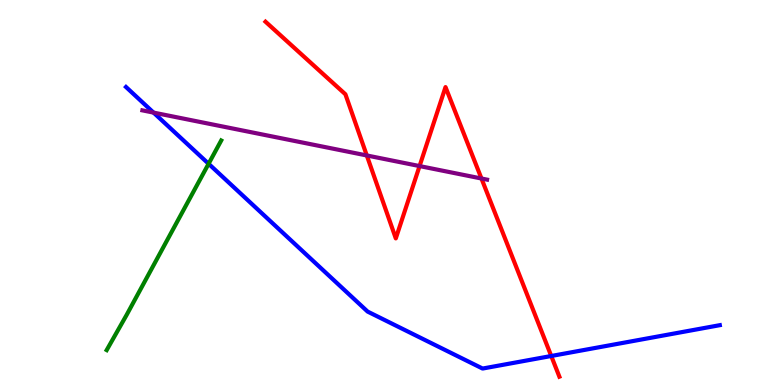[{'lines': ['blue', 'red'], 'intersections': [{'x': 7.11, 'y': 0.753}]}, {'lines': ['green', 'red'], 'intersections': []}, {'lines': ['purple', 'red'], 'intersections': [{'x': 4.73, 'y': 5.96}, {'x': 5.41, 'y': 5.69}, {'x': 6.21, 'y': 5.36}]}, {'lines': ['blue', 'green'], 'intersections': [{'x': 2.69, 'y': 5.75}]}, {'lines': ['blue', 'purple'], 'intersections': [{'x': 1.98, 'y': 7.08}]}, {'lines': ['green', 'purple'], 'intersections': []}]